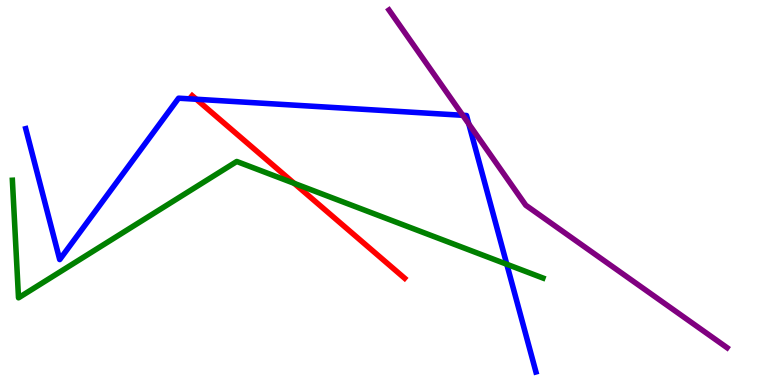[{'lines': ['blue', 'red'], 'intersections': [{'x': 2.53, 'y': 7.42}]}, {'lines': ['green', 'red'], 'intersections': [{'x': 3.8, 'y': 5.24}]}, {'lines': ['purple', 'red'], 'intersections': []}, {'lines': ['blue', 'green'], 'intersections': [{'x': 6.54, 'y': 3.14}]}, {'lines': ['blue', 'purple'], 'intersections': [{'x': 5.97, 'y': 7.01}, {'x': 6.05, 'y': 6.78}]}, {'lines': ['green', 'purple'], 'intersections': []}]